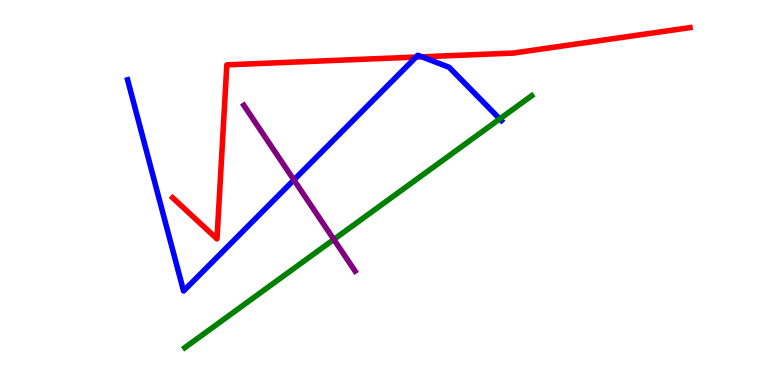[{'lines': ['blue', 'red'], 'intersections': [{'x': 5.37, 'y': 8.52}, {'x': 5.44, 'y': 8.52}]}, {'lines': ['green', 'red'], 'intersections': []}, {'lines': ['purple', 'red'], 'intersections': []}, {'lines': ['blue', 'green'], 'intersections': [{'x': 6.45, 'y': 6.91}]}, {'lines': ['blue', 'purple'], 'intersections': [{'x': 3.79, 'y': 5.33}]}, {'lines': ['green', 'purple'], 'intersections': [{'x': 4.31, 'y': 3.78}]}]